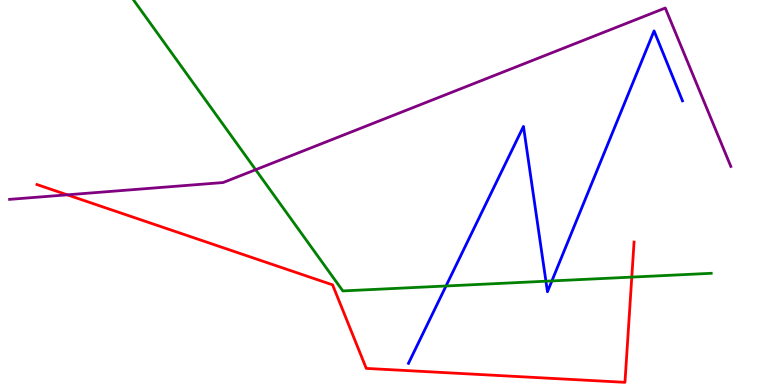[{'lines': ['blue', 'red'], 'intersections': []}, {'lines': ['green', 'red'], 'intersections': [{'x': 8.15, 'y': 2.8}]}, {'lines': ['purple', 'red'], 'intersections': [{'x': 0.868, 'y': 4.94}]}, {'lines': ['blue', 'green'], 'intersections': [{'x': 5.76, 'y': 2.57}, {'x': 7.04, 'y': 2.7}, {'x': 7.12, 'y': 2.7}]}, {'lines': ['blue', 'purple'], 'intersections': []}, {'lines': ['green', 'purple'], 'intersections': [{'x': 3.3, 'y': 5.59}]}]